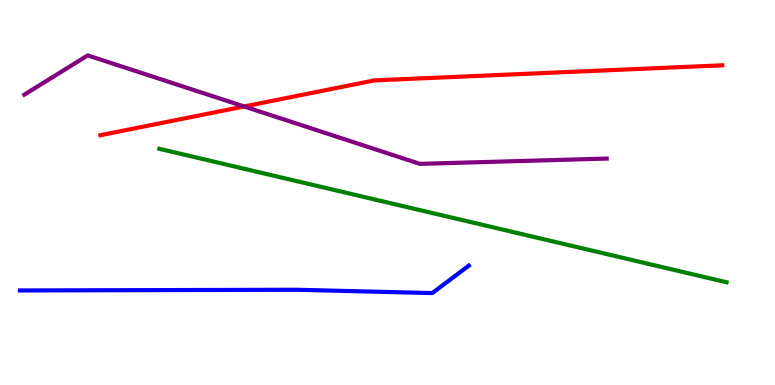[{'lines': ['blue', 'red'], 'intersections': []}, {'lines': ['green', 'red'], 'intersections': []}, {'lines': ['purple', 'red'], 'intersections': [{'x': 3.15, 'y': 7.23}]}, {'lines': ['blue', 'green'], 'intersections': []}, {'lines': ['blue', 'purple'], 'intersections': []}, {'lines': ['green', 'purple'], 'intersections': []}]